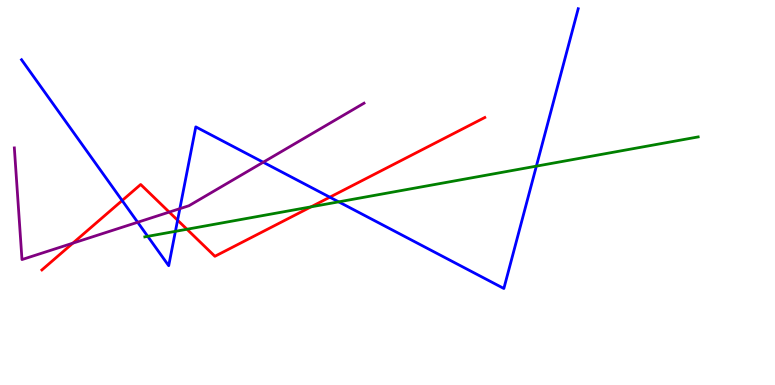[{'lines': ['blue', 'red'], 'intersections': [{'x': 1.58, 'y': 4.79}, {'x': 2.29, 'y': 4.28}, {'x': 4.26, 'y': 4.88}]}, {'lines': ['green', 'red'], 'intersections': [{'x': 2.41, 'y': 4.05}, {'x': 4.01, 'y': 4.63}]}, {'lines': ['purple', 'red'], 'intersections': [{'x': 0.94, 'y': 3.68}, {'x': 2.18, 'y': 4.49}]}, {'lines': ['blue', 'green'], 'intersections': [{'x': 1.91, 'y': 3.86}, {'x': 2.26, 'y': 3.99}, {'x': 4.37, 'y': 4.76}, {'x': 6.92, 'y': 5.68}]}, {'lines': ['blue', 'purple'], 'intersections': [{'x': 1.78, 'y': 4.23}, {'x': 2.32, 'y': 4.58}, {'x': 3.4, 'y': 5.79}]}, {'lines': ['green', 'purple'], 'intersections': []}]